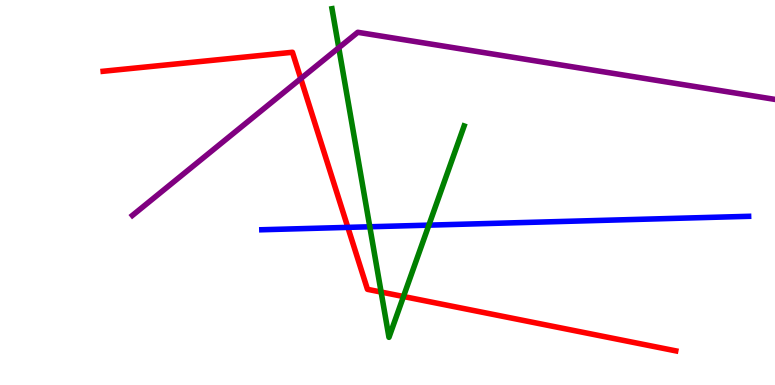[{'lines': ['blue', 'red'], 'intersections': [{'x': 4.49, 'y': 4.09}]}, {'lines': ['green', 'red'], 'intersections': [{'x': 4.92, 'y': 2.41}, {'x': 5.21, 'y': 2.3}]}, {'lines': ['purple', 'red'], 'intersections': [{'x': 3.88, 'y': 7.96}]}, {'lines': ['blue', 'green'], 'intersections': [{'x': 4.77, 'y': 4.11}, {'x': 5.53, 'y': 4.15}]}, {'lines': ['blue', 'purple'], 'intersections': []}, {'lines': ['green', 'purple'], 'intersections': [{'x': 4.37, 'y': 8.76}]}]